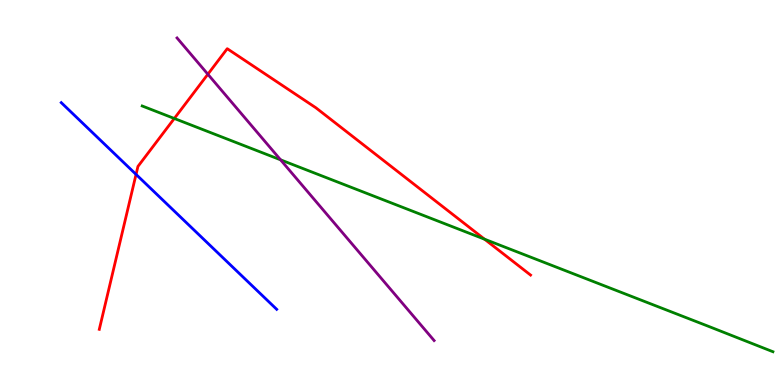[{'lines': ['blue', 'red'], 'intersections': [{'x': 1.76, 'y': 5.47}]}, {'lines': ['green', 'red'], 'intersections': [{'x': 2.25, 'y': 6.92}, {'x': 6.25, 'y': 3.79}]}, {'lines': ['purple', 'red'], 'intersections': [{'x': 2.68, 'y': 8.07}]}, {'lines': ['blue', 'green'], 'intersections': []}, {'lines': ['blue', 'purple'], 'intersections': []}, {'lines': ['green', 'purple'], 'intersections': [{'x': 3.62, 'y': 5.85}]}]